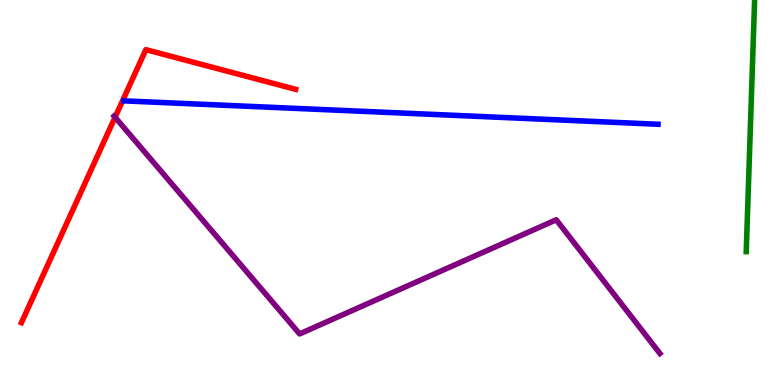[{'lines': ['blue', 'red'], 'intersections': []}, {'lines': ['green', 'red'], 'intersections': []}, {'lines': ['purple', 'red'], 'intersections': [{'x': 1.48, 'y': 6.95}]}, {'lines': ['blue', 'green'], 'intersections': []}, {'lines': ['blue', 'purple'], 'intersections': []}, {'lines': ['green', 'purple'], 'intersections': []}]